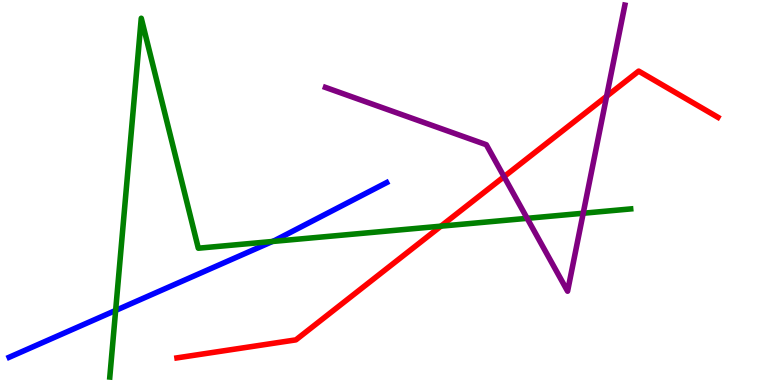[{'lines': ['blue', 'red'], 'intersections': []}, {'lines': ['green', 'red'], 'intersections': [{'x': 5.69, 'y': 4.13}]}, {'lines': ['purple', 'red'], 'intersections': [{'x': 6.5, 'y': 5.41}, {'x': 7.83, 'y': 7.5}]}, {'lines': ['blue', 'green'], 'intersections': [{'x': 1.49, 'y': 1.94}, {'x': 3.51, 'y': 3.73}]}, {'lines': ['blue', 'purple'], 'intersections': []}, {'lines': ['green', 'purple'], 'intersections': [{'x': 6.8, 'y': 4.33}, {'x': 7.53, 'y': 4.46}]}]